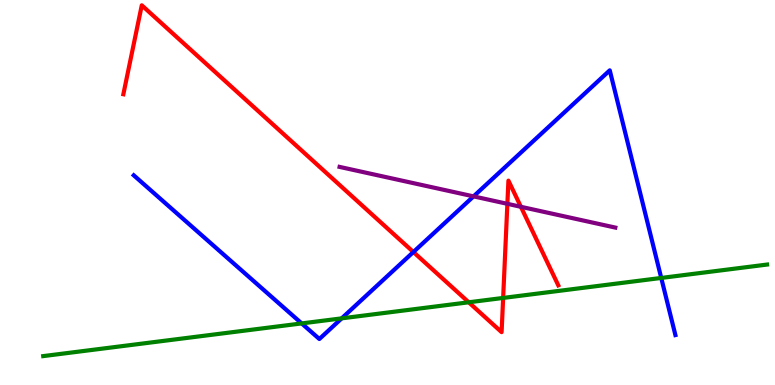[{'lines': ['blue', 'red'], 'intersections': [{'x': 5.33, 'y': 3.45}]}, {'lines': ['green', 'red'], 'intersections': [{'x': 6.05, 'y': 2.15}, {'x': 6.49, 'y': 2.26}]}, {'lines': ['purple', 'red'], 'intersections': [{'x': 6.55, 'y': 4.71}, {'x': 6.72, 'y': 4.63}]}, {'lines': ['blue', 'green'], 'intersections': [{'x': 3.89, 'y': 1.6}, {'x': 4.41, 'y': 1.73}, {'x': 8.53, 'y': 2.78}]}, {'lines': ['blue', 'purple'], 'intersections': [{'x': 6.11, 'y': 4.9}]}, {'lines': ['green', 'purple'], 'intersections': []}]